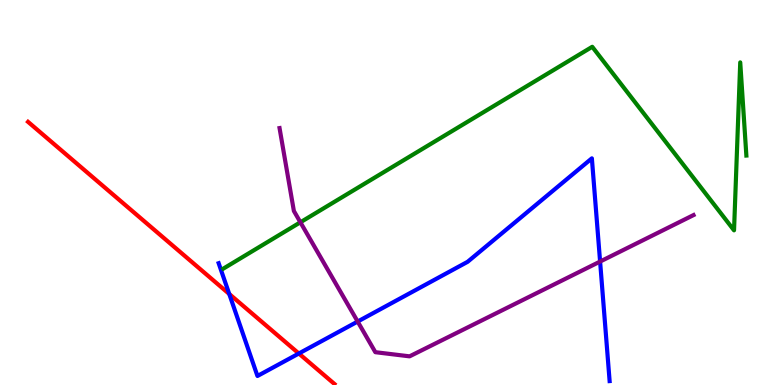[{'lines': ['blue', 'red'], 'intersections': [{'x': 2.96, 'y': 2.36}, {'x': 3.86, 'y': 0.818}]}, {'lines': ['green', 'red'], 'intersections': []}, {'lines': ['purple', 'red'], 'intersections': []}, {'lines': ['blue', 'green'], 'intersections': []}, {'lines': ['blue', 'purple'], 'intersections': [{'x': 4.62, 'y': 1.65}, {'x': 7.74, 'y': 3.21}]}, {'lines': ['green', 'purple'], 'intersections': [{'x': 3.88, 'y': 4.23}]}]